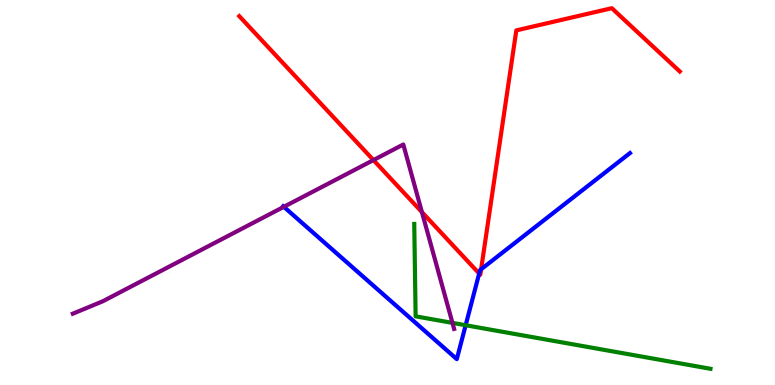[{'lines': ['blue', 'red'], 'intersections': [{'x': 6.18, 'y': 2.9}, {'x': 6.21, 'y': 3.01}]}, {'lines': ['green', 'red'], 'intersections': []}, {'lines': ['purple', 'red'], 'intersections': [{'x': 4.82, 'y': 5.84}, {'x': 5.44, 'y': 4.49}]}, {'lines': ['blue', 'green'], 'intersections': [{'x': 6.01, 'y': 1.55}]}, {'lines': ['blue', 'purple'], 'intersections': [{'x': 3.66, 'y': 4.63}]}, {'lines': ['green', 'purple'], 'intersections': [{'x': 5.84, 'y': 1.61}]}]